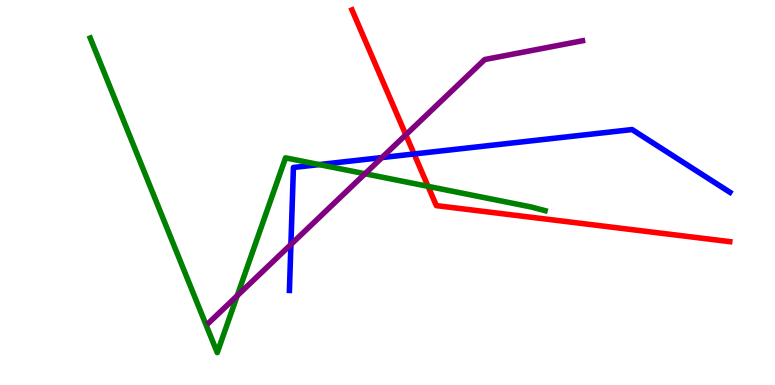[{'lines': ['blue', 'red'], 'intersections': [{'x': 5.34, 'y': 6.0}]}, {'lines': ['green', 'red'], 'intersections': [{'x': 5.52, 'y': 5.16}]}, {'lines': ['purple', 'red'], 'intersections': [{'x': 5.24, 'y': 6.5}]}, {'lines': ['blue', 'green'], 'intersections': [{'x': 4.12, 'y': 5.73}]}, {'lines': ['blue', 'purple'], 'intersections': [{'x': 3.75, 'y': 3.65}, {'x': 4.93, 'y': 5.91}]}, {'lines': ['green', 'purple'], 'intersections': [{'x': 3.06, 'y': 2.32}, {'x': 4.71, 'y': 5.49}]}]